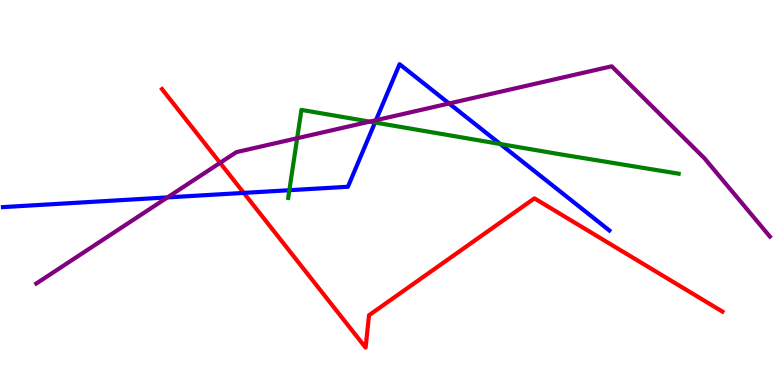[{'lines': ['blue', 'red'], 'intersections': [{'x': 3.15, 'y': 4.99}]}, {'lines': ['green', 'red'], 'intersections': []}, {'lines': ['purple', 'red'], 'intersections': [{'x': 2.84, 'y': 5.77}]}, {'lines': ['blue', 'green'], 'intersections': [{'x': 3.73, 'y': 5.06}, {'x': 4.84, 'y': 6.82}, {'x': 6.45, 'y': 6.26}]}, {'lines': ['blue', 'purple'], 'intersections': [{'x': 2.16, 'y': 4.87}, {'x': 4.85, 'y': 6.88}, {'x': 5.79, 'y': 7.31}]}, {'lines': ['green', 'purple'], 'intersections': [{'x': 3.83, 'y': 6.41}, {'x': 4.77, 'y': 6.84}]}]